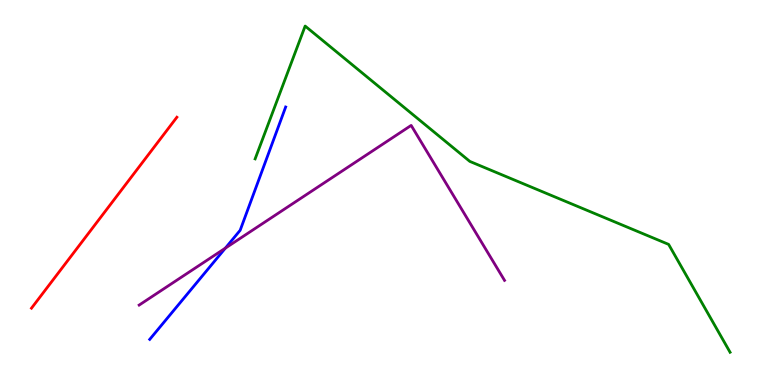[{'lines': ['blue', 'red'], 'intersections': []}, {'lines': ['green', 'red'], 'intersections': []}, {'lines': ['purple', 'red'], 'intersections': []}, {'lines': ['blue', 'green'], 'intersections': []}, {'lines': ['blue', 'purple'], 'intersections': [{'x': 2.91, 'y': 3.55}]}, {'lines': ['green', 'purple'], 'intersections': []}]